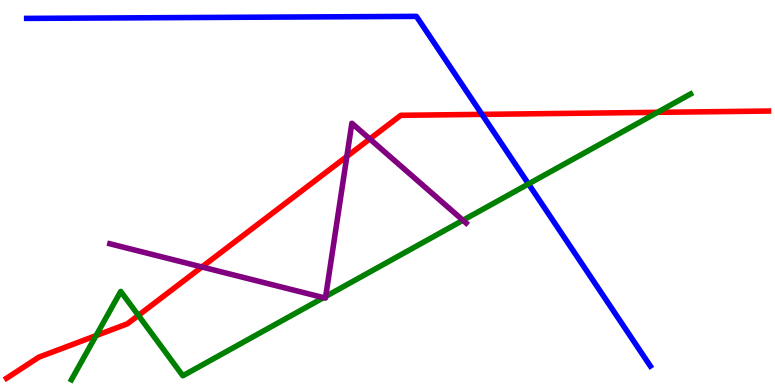[{'lines': ['blue', 'red'], 'intersections': [{'x': 6.22, 'y': 7.03}]}, {'lines': ['green', 'red'], 'intersections': [{'x': 1.24, 'y': 1.28}, {'x': 1.79, 'y': 1.81}, {'x': 8.48, 'y': 7.08}]}, {'lines': ['purple', 'red'], 'intersections': [{'x': 2.6, 'y': 3.07}, {'x': 4.48, 'y': 5.94}, {'x': 4.77, 'y': 6.39}]}, {'lines': ['blue', 'green'], 'intersections': [{'x': 6.82, 'y': 5.22}]}, {'lines': ['blue', 'purple'], 'intersections': []}, {'lines': ['green', 'purple'], 'intersections': [{'x': 4.17, 'y': 2.27}, {'x': 4.2, 'y': 2.3}, {'x': 5.97, 'y': 4.28}]}]